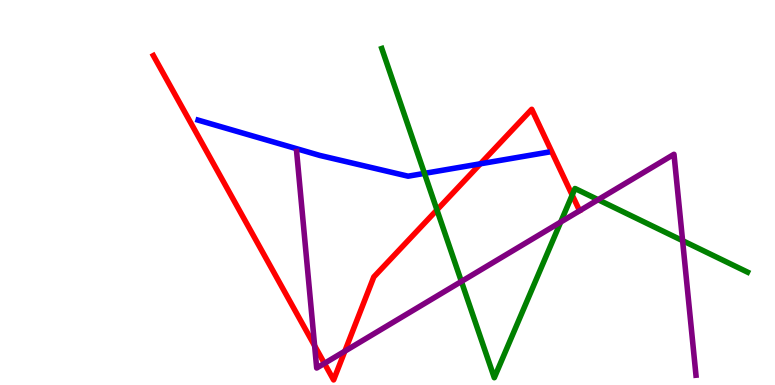[{'lines': ['blue', 'red'], 'intersections': [{'x': 6.2, 'y': 5.75}]}, {'lines': ['green', 'red'], 'intersections': [{'x': 5.64, 'y': 4.55}, {'x': 7.38, 'y': 4.93}]}, {'lines': ['purple', 'red'], 'intersections': [{'x': 4.06, 'y': 1.02}, {'x': 4.19, 'y': 0.561}, {'x': 4.45, 'y': 0.879}]}, {'lines': ['blue', 'green'], 'intersections': [{'x': 5.48, 'y': 5.5}]}, {'lines': ['blue', 'purple'], 'intersections': []}, {'lines': ['green', 'purple'], 'intersections': [{'x': 5.95, 'y': 2.69}, {'x': 7.23, 'y': 4.23}, {'x': 7.72, 'y': 4.81}, {'x': 8.81, 'y': 3.75}]}]